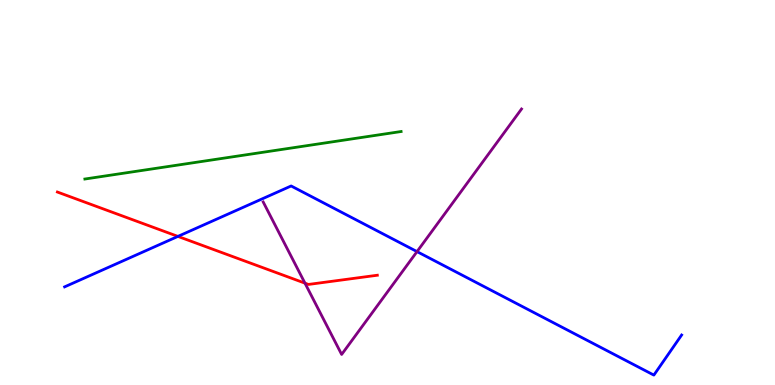[{'lines': ['blue', 'red'], 'intersections': [{'x': 2.3, 'y': 3.86}]}, {'lines': ['green', 'red'], 'intersections': []}, {'lines': ['purple', 'red'], 'intersections': [{'x': 3.94, 'y': 2.65}]}, {'lines': ['blue', 'green'], 'intersections': []}, {'lines': ['blue', 'purple'], 'intersections': [{'x': 5.38, 'y': 3.46}]}, {'lines': ['green', 'purple'], 'intersections': []}]